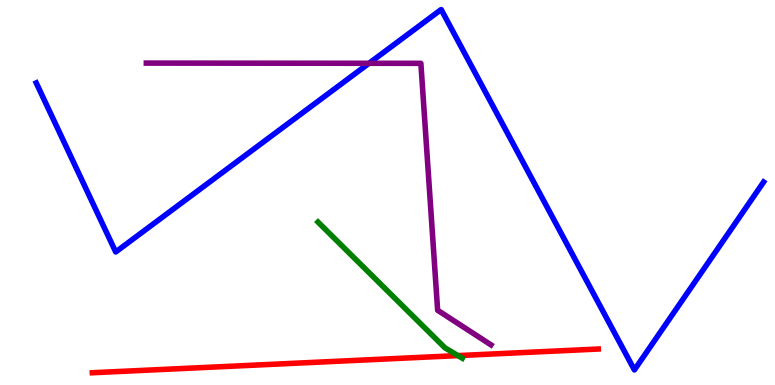[{'lines': ['blue', 'red'], 'intersections': []}, {'lines': ['green', 'red'], 'intersections': [{'x': 5.91, 'y': 0.764}]}, {'lines': ['purple', 'red'], 'intersections': []}, {'lines': ['blue', 'green'], 'intersections': []}, {'lines': ['blue', 'purple'], 'intersections': [{'x': 4.76, 'y': 8.36}]}, {'lines': ['green', 'purple'], 'intersections': []}]